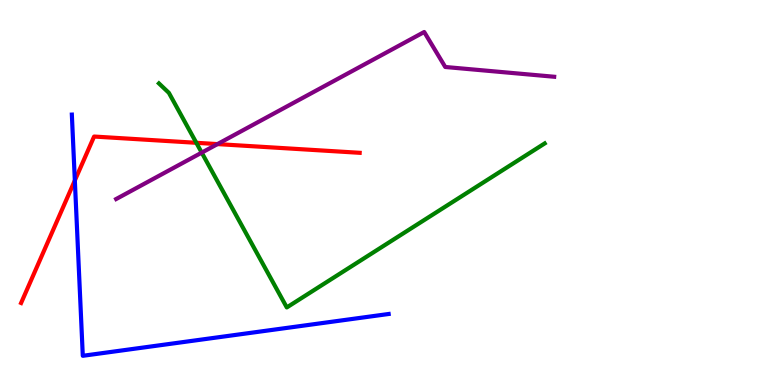[{'lines': ['blue', 'red'], 'intersections': [{'x': 0.966, 'y': 5.31}]}, {'lines': ['green', 'red'], 'intersections': [{'x': 2.53, 'y': 6.29}]}, {'lines': ['purple', 'red'], 'intersections': [{'x': 2.81, 'y': 6.26}]}, {'lines': ['blue', 'green'], 'intersections': []}, {'lines': ['blue', 'purple'], 'intersections': []}, {'lines': ['green', 'purple'], 'intersections': [{'x': 2.6, 'y': 6.04}]}]